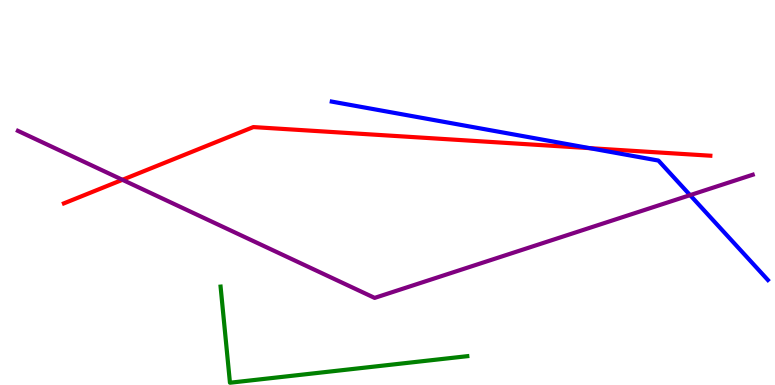[{'lines': ['blue', 'red'], 'intersections': [{'x': 7.61, 'y': 6.15}]}, {'lines': ['green', 'red'], 'intersections': []}, {'lines': ['purple', 'red'], 'intersections': [{'x': 1.58, 'y': 5.33}]}, {'lines': ['blue', 'green'], 'intersections': []}, {'lines': ['blue', 'purple'], 'intersections': [{'x': 8.9, 'y': 4.93}]}, {'lines': ['green', 'purple'], 'intersections': []}]